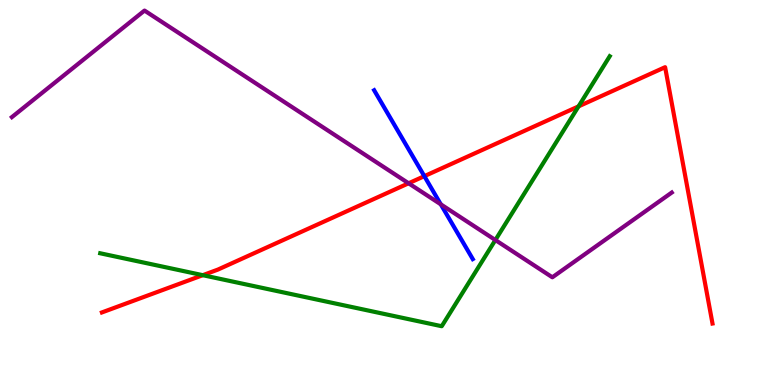[{'lines': ['blue', 'red'], 'intersections': [{'x': 5.48, 'y': 5.42}]}, {'lines': ['green', 'red'], 'intersections': [{'x': 2.62, 'y': 2.85}, {'x': 7.47, 'y': 7.24}]}, {'lines': ['purple', 'red'], 'intersections': [{'x': 5.27, 'y': 5.24}]}, {'lines': ['blue', 'green'], 'intersections': []}, {'lines': ['blue', 'purple'], 'intersections': [{'x': 5.69, 'y': 4.69}]}, {'lines': ['green', 'purple'], 'intersections': [{'x': 6.39, 'y': 3.77}]}]